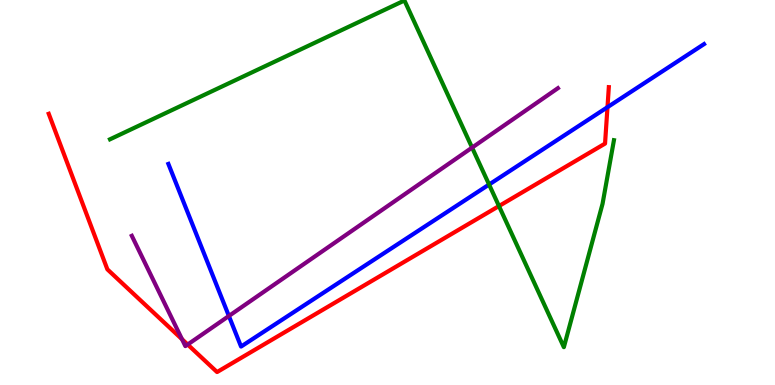[{'lines': ['blue', 'red'], 'intersections': [{'x': 7.84, 'y': 7.22}]}, {'lines': ['green', 'red'], 'intersections': [{'x': 6.44, 'y': 4.65}]}, {'lines': ['purple', 'red'], 'intersections': [{'x': 2.35, 'y': 1.19}, {'x': 2.42, 'y': 1.05}]}, {'lines': ['blue', 'green'], 'intersections': [{'x': 6.31, 'y': 5.21}]}, {'lines': ['blue', 'purple'], 'intersections': [{'x': 2.95, 'y': 1.79}]}, {'lines': ['green', 'purple'], 'intersections': [{'x': 6.09, 'y': 6.17}]}]